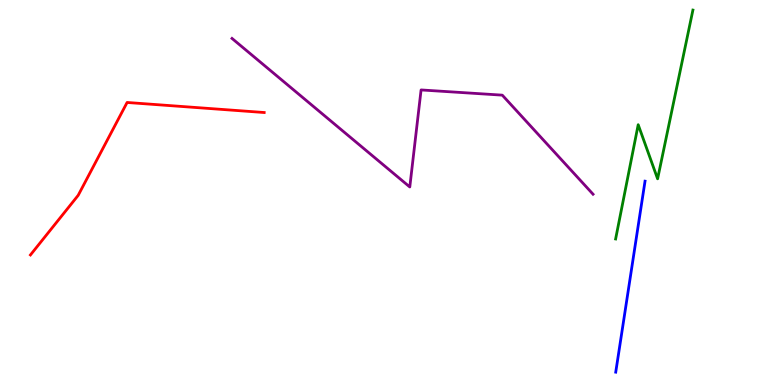[{'lines': ['blue', 'red'], 'intersections': []}, {'lines': ['green', 'red'], 'intersections': []}, {'lines': ['purple', 'red'], 'intersections': []}, {'lines': ['blue', 'green'], 'intersections': []}, {'lines': ['blue', 'purple'], 'intersections': []}, {'lines': ['green', 'purple'], 'intersections': []}]